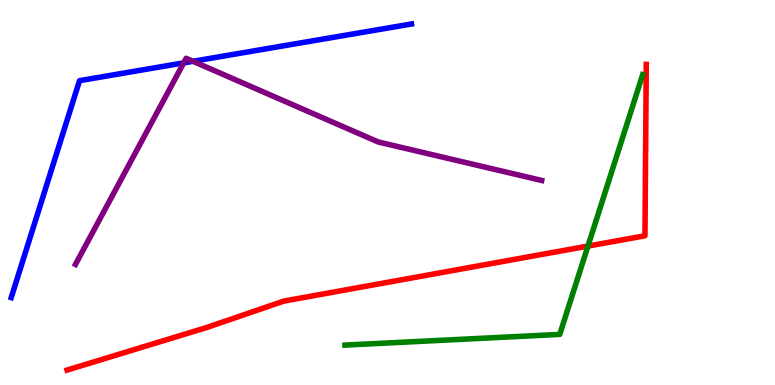[{'lines': ['blue', 'red'], 'intersections': []}, {'lines': ['green', 'red'], 'intersections': [{'x': 7.59, 'y': 3.61}]}, {'lines': ['purple', 'red'], 'intersections': []}, {'lines': ['blue', 'green'], 'intersections': []}, {'lines': ['blue', 'purple'], 'intersections': [{'x': 2.37, 'y': 8.37}, {'x': 2.49, 'y': 8.41}]}, {'lines': ['green', 'purple'], 'intersections': []}]